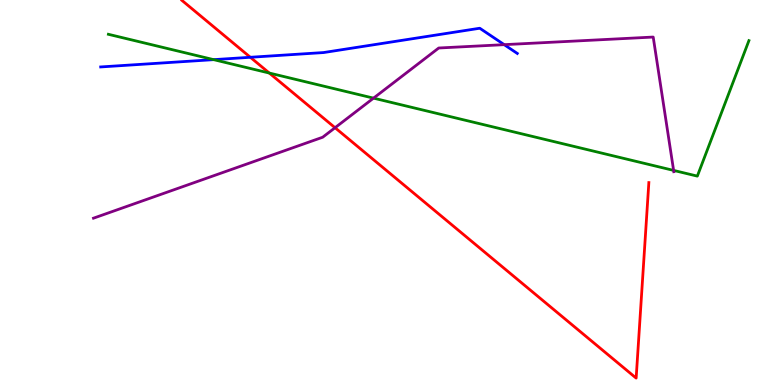[{'lines': ['blue', 'red'], 'intersections': [{'x': 3.23, 'y': 8.51}]}, {'lines': ['green', 'red'], 'intersections': [{'x': 3.47, 'y': 8.1}]}, {'lines': ['purple', 'red'], 'intersections': [{'x': 4.32, 'y': 6.68}]}, {'lines': ['blue', 'green'], 'intersections': [{'x': 2.76, 'y': 8.45}]}, {'lines': ['blue', 'purple'], 'intersections': [{'x': 6.51, 'y': 8.84}]}, {'lines': ['green', 'purple'], 'intersections': [{'x': 4.82, 'y': 7.45}, {'x': 8.69, 'y': 5.57}]}]